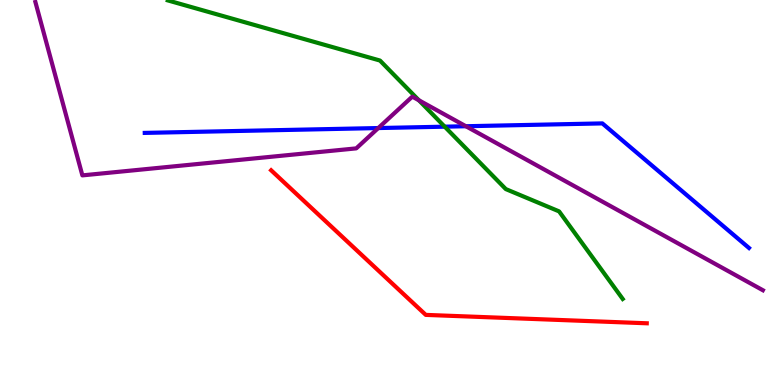[{'lines': ['blue', 'red'], 'intersections': []}, {'lines': ['green', 'red'], 'intersections': []}, {'lines': ['purple', 'red'], 'intersections': []}, {'lines': ['blue', 'green'], 'intersections': [{'x': 5.74, 'y': 6.71}]}, {'lines': ['blue', 'purple'], 'intersections': [{'x': 4.88, 'y': 6.67}, {'x': 6.01, 'y': 6.72}]}, {'lines': ['green', 'purple'], 'intersections': [{'x': 5.4, 'y': 7.4}]}]